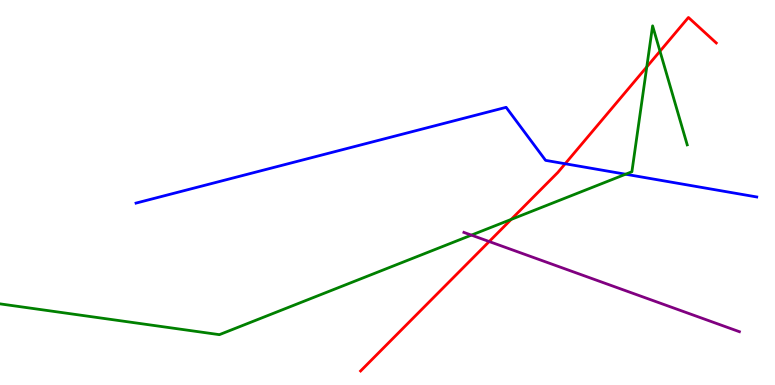[{'lines': ['blue', 'red'], 'intersections': [{'x': 7.29, 'y': 5.75}]}, {'lines': ['green', 'red'], 'intersections': [{'x': 6.6, 'y': 4.3}, {'x': 8.35, 'y': 8.26}, {'x': 8.52, 'y': 8.67}]}, {'lines': ['purple', 'red'], 'intersections': [{'x': 6.31, 'y': 3.73}]}, {'lines': ['blue', 'green'], 'intersections': [{'x': 8.07, 'y': 5.47}]}, {'lines': ['blue', 'purple'], 'intersections': []}, {'lines': ['green', 'purple'], 'intersections': [{'x': 6.08, 'y': 3.89}]}]